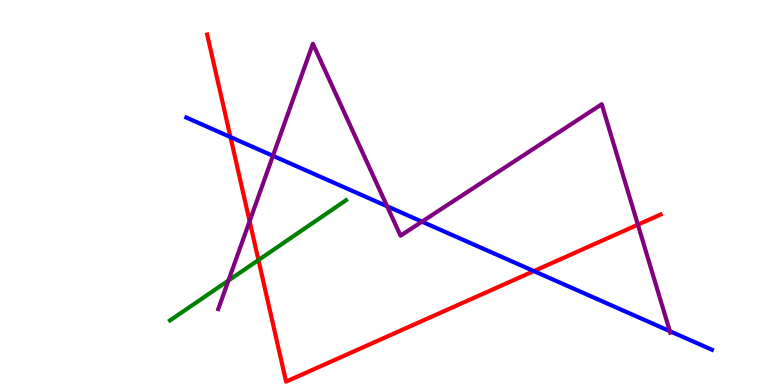[{'lines': ['blue', 'red'], 'intersections': [{'x': 2.97, 'y': 6.44}, {'x': 6.89, 'y': 2.96}]}, {'lines': ['green', 'red'], 'intersections': [{'x': 3.33, 'y': 3.25}]}, {'lines': ['purple', 'red'], 'intersections': [{'x': 3.22, 'y': 4.26}, {'x': 8.23, 'y': 4.16}]}, {'lines': ['blue', 'green'], 'intersections': []}, {'lines': ['blue', 'purple'], 'intersections': [{'x': 3.52, 'y': 5.95}, {'x': 4.99, 'y': 4.64}, {'x': 5.44, 'y': 4.24}, {'x': 8.64, 'y': 1.4}]}, {'lines': ['green', 'purple'], 'intersections': [{'x': 2.95, 'y': 2.71}]}]